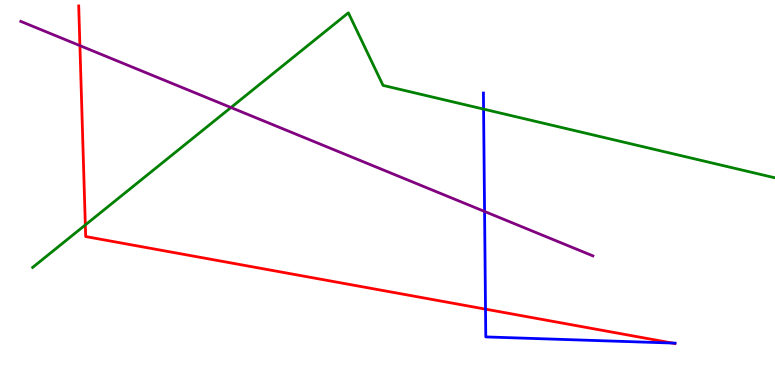[{'lines': ['blue', 'red'], 'intersections': [{'x': 6.26, 'y': 1.97}, {'x': 8.67, 'y': 1.09}]}, {'lines': ['green', 'red'], 'intersections': [{'x': 1.1, 'y': 4.16}]}, {'lines': ['purple', 'red'], 'intersections': [{'x': 1.03, 'y': 8.82}]}, {'lines': ['blue', 'green'], 'intersections': [{'x': 6.24, 'y': 7.17}]}, {'lines': ['blue', 'purple'], 'intersections': [{'x': 6.25, 'y': 4.51}]}, {'lines': ['green', 'purple'], 'intersections': [{'x': 2.98, 'y': 7.21}]}]